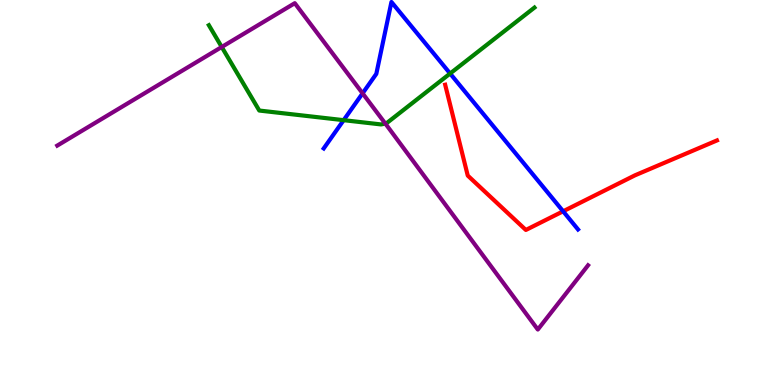[{'lines': ['blue', 'red'], 'intersections': [{'x': 7.27, 'y': 4.51}]}, {'lines': ['green', 'red'], 'intersections': []}, {'lines': ['purple', 'red'], 'intersections': []}, {'lines': ['blue', 'green'], 'intersections': [{'x': 4.43, 'y': 6.88}, {'x': 5.81, 'y': 8.09}]}, {'lines': ['blue', 'purple'], 'intersections': [{'x': 4.68, 'y': 7.58}]}, {'lines': ['green', 'purple'], 'intersections': [{'x': 2.86, 'y': 8.78}, {'x': 4.97, 'y': 6.79}]}]